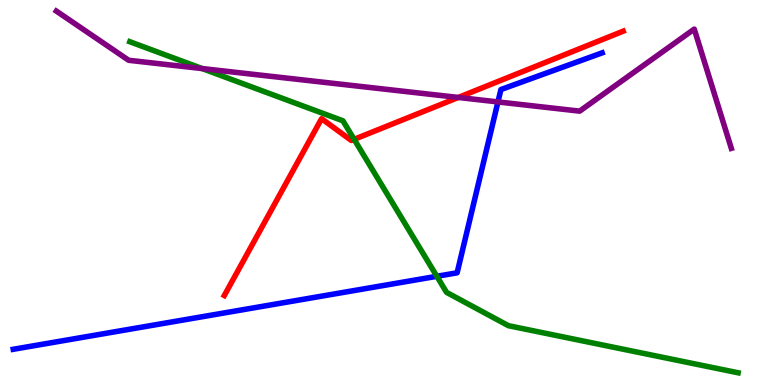[{'lines': ['blue', 'red'], 'intersections': []}, {'lines': ['green', 'red'], 'intersections': [{'x': 4.57, 'y': 6.38}]}, {'lines': ['purple', 'red'], 'intersections': [{'x': 5.91, 'y': 7.47}]}, {'lines': ['blue', 'green'], 'intersections': [{'x': 5.64, 'y': 2.82}]}, {'lines': ['blue', 'purple'], 'intersections': [{'x': 6.43, 'y': 7.35}]}, {'lines': ['green', 'purple'], 'intersections': [{'x': 2.61, 'y': 8.22}]}]